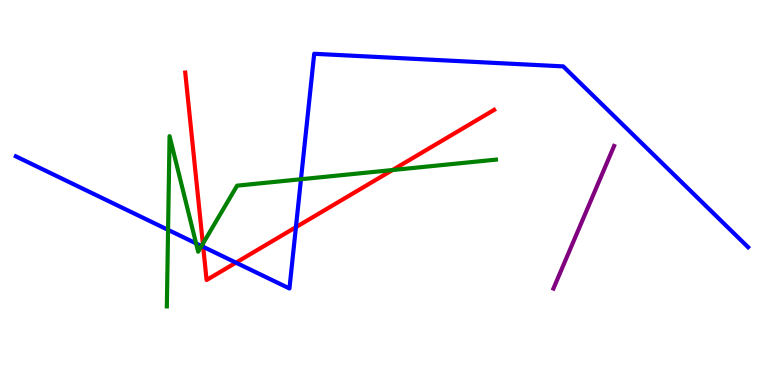[{'lines': ['blue', 'red'], 'intersections': [{'x': 2.62, 'y': 3.59}, {'x': 3.04, 'y': 3.18}, {'x': 3.82, 'y': 4.1}]}, {'lines': ['green', 'red'], 'intersections': [{'x': 2.62, 'y': 3.67}, {'x': 5.06, 'y': 5.58}]}, {'lines': ['purple', 'red'], 'intersections': []}, {'lines': ['blue', 'green'], 'intersections': [{'x': 2.17, 'y': 4.03}, {'x': 2.53, 'y': 3.68}, {'x': 2.6, 'y': 3.61}, {'x': 3.88, 'y': 5.34}]}, {'lines': ['blue', 'purple'], 'intersections': []}, {'lines': ['green', 'purple'], 'intersections': []}]